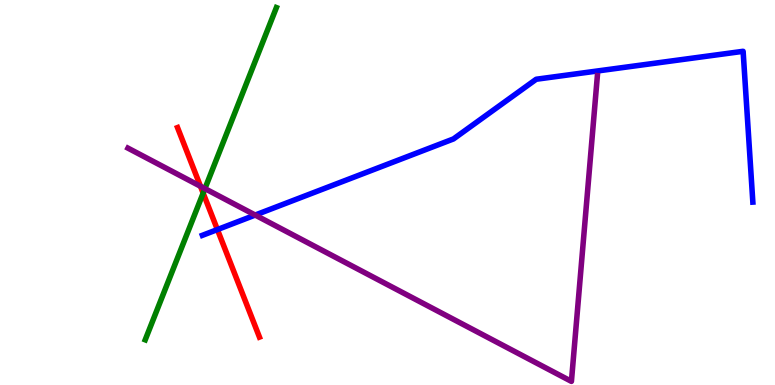[{'lines': ['blue', 'red'], 'intersections': [{'x': 2.81, 'y': 4.04}]}, {'lines': ['green', 'red'], 'intersections': [{'x': 2.62, 'y': 4.98}]}, {'lines': ['purple', 'red'], 'intersections': [{'x': 2.59, 'y': 5.16}]}, {'lines': ['blue', 'green'], 'intersections': []}, {'lines': ['blue', 'purple'], 'intersections': [{'x': 3.29, 'y': 4.41}]}, {'lines': ['green', 'purple'], 'intersections': [{'x': 2.64, 'y': 5.1}]}]